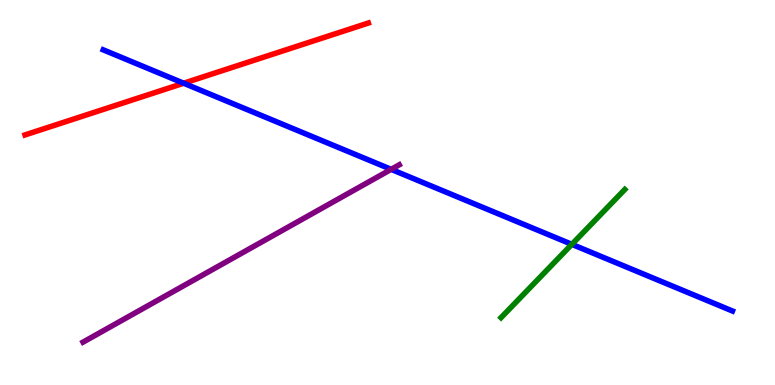[{'lines': ['blue', 'red'], 'intersections': [{'x': 2.37, 'y': 7.84}]}, {'lines': ['green', 'red'], 'intersections': []}, {'lines': ['purple', 'red'], 'intersections': []}, {'lines': ['blue', 'green'], 'intersections': [{'x': 7.38, 'y': 3.65}]}, {'lines': ['blue', 'purple'], 'intersections': [{'x': 5.05, 'y': 5.6}]}, {'lines': ['green', 'purple'], 'intersections': []}]